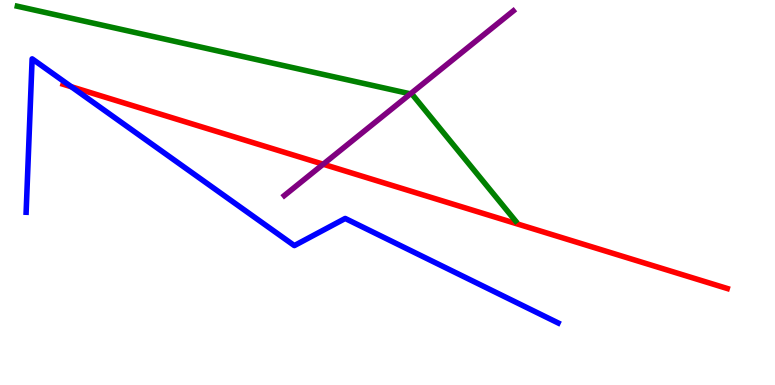[{'lines': ['blue', 'red'], 'intersections': [{'x': 0.92, 'y': 7.75}]}, {'lines': ['green', 'red'], 'intersections': []}, {'lines': ['purple', 'red'], 'intersections': [{'x': 4.17, 'y': 5.73}]}, {'lines': ['blue', 'green'], 'intersections': []}, {'lines': ['blue', 'purple'], 'intersections': []}, {'lines': ['green', 'purple'], 'intersections': [{'x': 5.3, 'y': 7.56}]}]